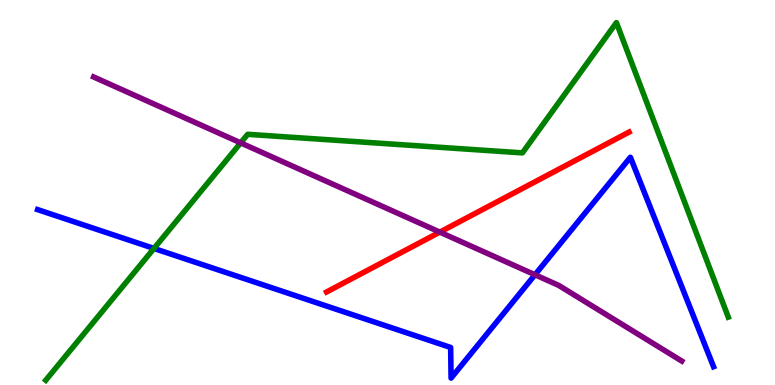[{'lines': ['blue', 'red'], 'intersections': []}, {'lines': ['green', 'red'], 'intersections': []}, {'lines': ['purple', 'red'], 'intersections': [{'x': 5.68, 'y': 3.97}]}, {'lines': ['blue', 'green'], 'intersections': [{'x': 1.99, 'y': 3.55}]}, {'lines': ['blue', 'purple'], 'intersections': [{'x': 6.9, 'y': 2.86}]}, {'lines': ['green', 'purple'], 'intersections': [{'x': 3.11, 'y': 6.29}]}]